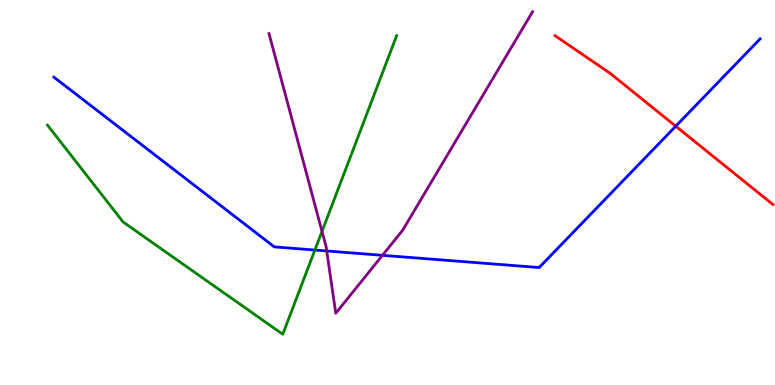[{'lines': ['blue', 'red'], 'intersections': [{'x': 8.72, 'y': 6.72}]}, {'lines': ['green', 'red'], 'intersections': []}, {'lines': ['purple', 'red'], 'intersections': []}, {'lines': ['blue', 'green'], 'intersections': [{'x': 4.06, 'y': 3.51}]}, {'lines': ['blue', 'purple'], 'intersections': [{'x': 4.22, 'y': 3.48}, {'x': 4.93, 'y': 3.37}]}, {'lines': ['green', 'purple'], 'intersections': [{'x': 4.15, 'y': 3.99}]}]